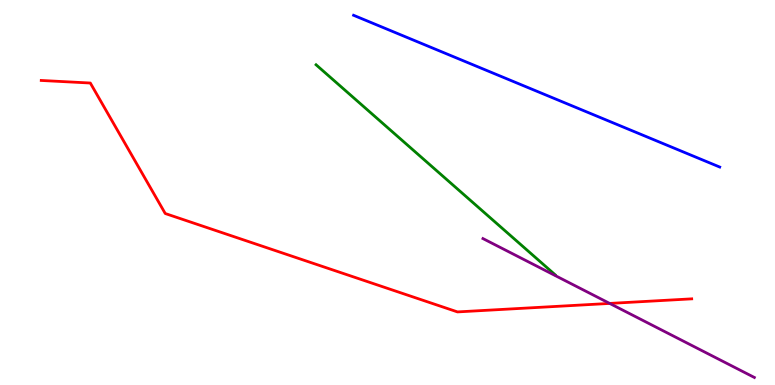[{'lines': ['blue', 'red'], 'intersections': []}, {'lines': ['green', 'red'], 'intersections': []}, {'lines': ['purple', 'red'], 'intersections': [{'x': 7.87, 'y': 2.12}]}, {'lines': ['blue', 'green'], 'intersections': []}, {'lines': ['blue', 'purple'], 'intersections': []}, {'lines': ['green', 'purple'], 'intersections': []}]